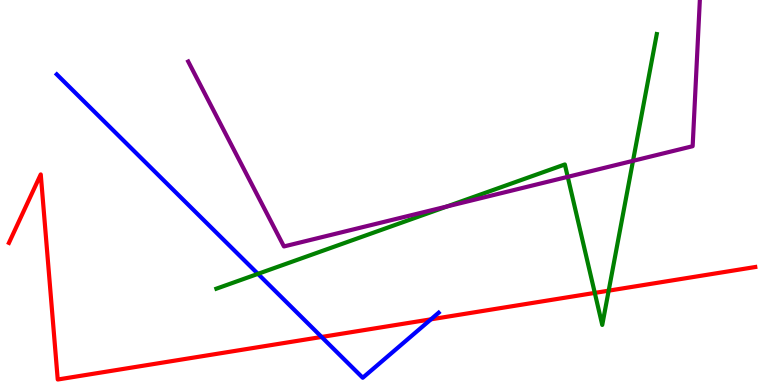[{'lines': ['blue', 'red'], 'intersections': [{'x': 4.15, 'y': 1.25}, {'x': 5.56, 'y': 1.71}]}, {'lines': ['green', 'red'], 'intersections': [{'x': 7.67, 'y': 2.39}, {'x': 7.85, 'y': 2.45}]}, {'lines': ['purple', 'red'], 'intersections': []}, {'lines': ['blue', 'green'], 'intersections': [{'x': 3.33, 'y': 2.89}]}, {'lines': ['blue', 'purple'], 'intersections': []}, {'lines': ['green', 'purple'], 'intersections': [{'x': 5.77, 'y': 4.64}, {'x': 7.33, 'y': 5.41}, {'x': 8.17, 'y': 5.82}]}]